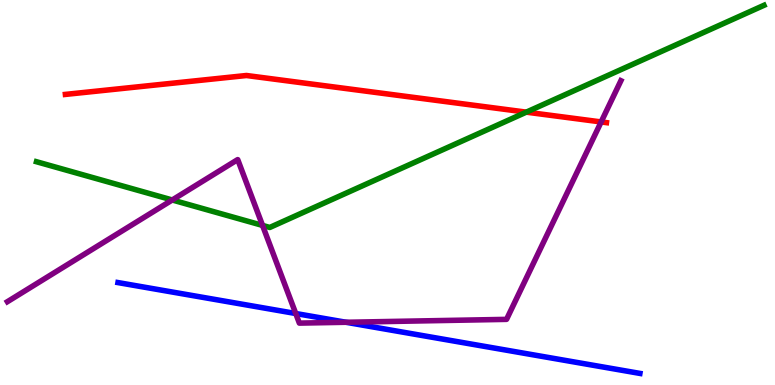[{'lines': ['blue', 'red'], 'intersections': []}, {'lines': ['green', 'red'], 'intersections': [{'x': 6.79, 'y': 7.09}]}, {'lines': ['purple', 'red'], 'intersections': [{'x': 7.76, 'y': 6.83}]}, {'lines': ['blue', 'green'], 'intersections': []}, {'lines': ['blue', 'purple'], 'intersections': [{'x': 3.82, 'y': 1.86}, {'x': 4.47, 'y': 1.63}]}, {'lines': ['green', 'purple'], 'intersections': [{'x': 2.22, 'y': 4.81}, {'x': 3.39, 'y': 4.14}]}]